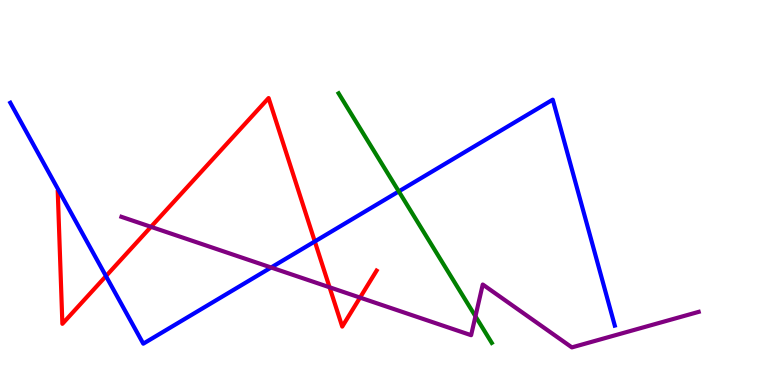[{'lines': ['blue', 'red'], 'intersections': [{'x': 1.37, 'y': 2.83}, {'x': 4.06, 'y': 3.73}]}, {'lines': ['green', 'red'], 'intersections': []}, {'lines': ['purple', 'red'], 'intersections': [{'x': 1.95, 'y': 4.11}, {'x': 4.25, 'y': 2.54}, {'x': 4.65, 'y': 2.27}]}, {'lines': ['blue', 'green'], 'intersections': [{'x': 5.15, 'y': 5.03}]}, {'lines': ['blue', 'purple'], 'intersections': [{'x': 3.5, 'y': 3.05}]}, {'lines': ['green', 'purple'], 'intersections': [{'x': 6.13, 'y': 1.78}]}]